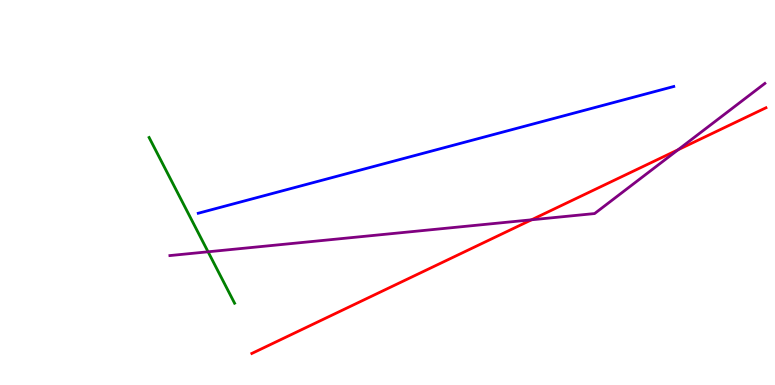[{'lines': ['blue', 'red'], 'intersections': []}, {'lines': ['green', 'red'], 'intersections': []}, {'lines': ['purple', 'red'], 'intersections': [{'x': 6.86, 'y': 4.29}, {'x': 8.75, 'y': 6.11}]}, {'lines': ['blue', 'green'], 'intersections': []}, {'lines': ['blue', 'purple'], 'intersections': []}, {'lines': ['green', 'purple'], 'intersections': [{'x': 2.68, 'y': 3.46}]}]